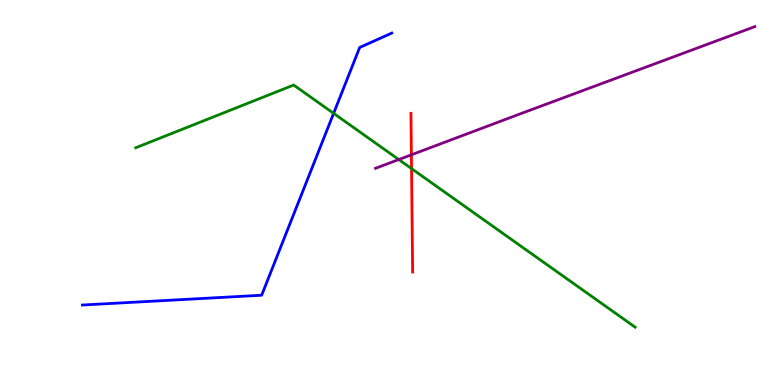[{'lines': ['blue', 'red'], 'intersections': []}, {'lines': ['green', 'red'], 'intersections': [{'x': 5.31, 'y': 5.62}]}, {'lines': ['purple', 'red'], 'intersections': [{'x': 5.31, 'y': 5.98}]}, {'lines': ['blue', 'green'], 'intersections': [{'x': 4.3, 'y': 7.06}]}, {'lines': ['blue', 'purple'], 'intersections': []}, {'lines': ['green', 'purple'], 'intersections': [{'x': 5.15, 'y': 5.86}]}]